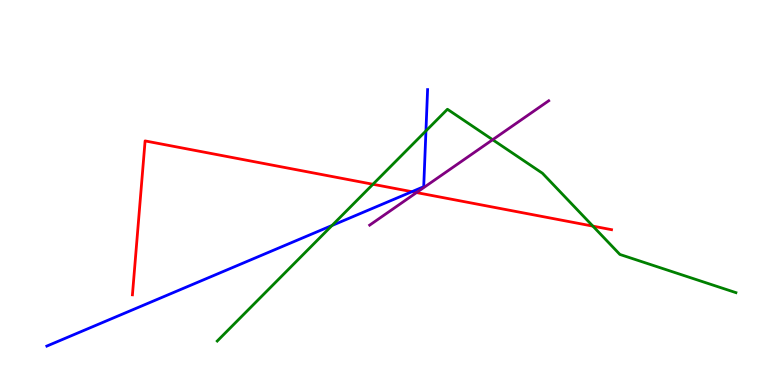[{'lines': ['blue', 'red'], 'intersections': [{'x': 5.32, 'y': 5.02}]}, {'lines': ['green', 'red'], 'intersections': [{'x': 4.81, 'y': 5.21}, {'x': 7.65, 'y': 4.13}]}, {'lines': ['purple', 'red'], 'intersections': [{'x': 5.37, 'y': 5.0}]}, {'lines': ['blue', 'green'], 'intersections': [{'x': 4.28, 'y': 4.14}, {'x': 5.5, 'y': 6.6}]}, {'lines': ['blue', 'purple'], 'intersections': []}, {'lines': ['green', 'purple'], 'intersections': [{'x': 6.36, 'y': 6.37}]}]